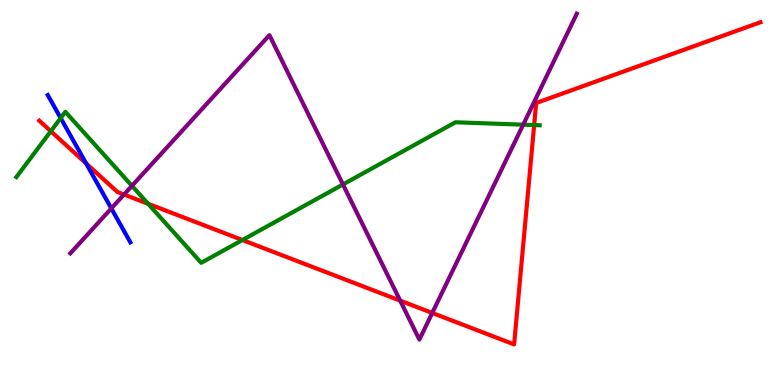[{'lines': ['blue', 'red'], 'intersections': [{'x': 1.11, 'y': 5.76}]}, {'lines': ['green', 'red'], 'intersections': [{'x': 0.656, 'y': 6.59}, {'x': 1.91, 'y': 4.71}, {'x': 3.13, 'y': 3.77}, {'x': 6.89, 'y': 6.75}]}, {'lines': ['purple', 'red'], 'intersections': [{'x': 1.6, 'y': 4.95}, {'x': 5.16, 'y': 2.19}, {'x': 5.58, 'y': 1.87}]}, {'lines': ['blue', 'green'], 'intersections': [{'x': 0.783, 'y': 6.93}]}, {'lines': ['blue', 'purple'], 'intersections': [{'x': 1.44, 'y': 4.59}]}, {'lines': ['green', 'purple'], 'intersections': [{'x': 1.7, 'y': 5.17}, {'x': 4.43, 'y': 5.21}, {'x': 6.75, 'y': 6.76}]}]